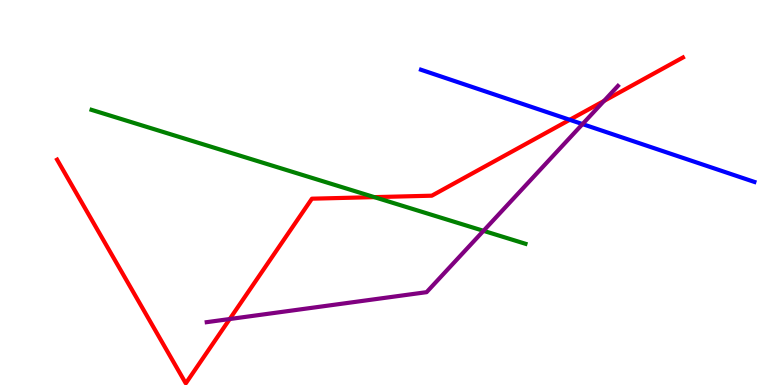[{'lines': ['blue', 'red'], 'intersections': [{'x': 7.35, 'y': 6.89}]}, {'lines': ['green', 'red'], 'intersections': [{'x': 4.83, 'y': 4.88}]}, {'lines': ['purple', 'red'], 'intersections': [{'x': 2.96, 'y': 1.71}, {'x': 7.79, 'y': 7.38}]}, {'lines': ['blue', 'green'], 'intersections': []}, {'lines': ['blue', 'purple'], 'intersections': [{'x': 7.52, 'y': 6.78}]}, {'lines': ['green', 'purple'], 'intersections': [{'x': 6.24, 'y': 4.0}]}]